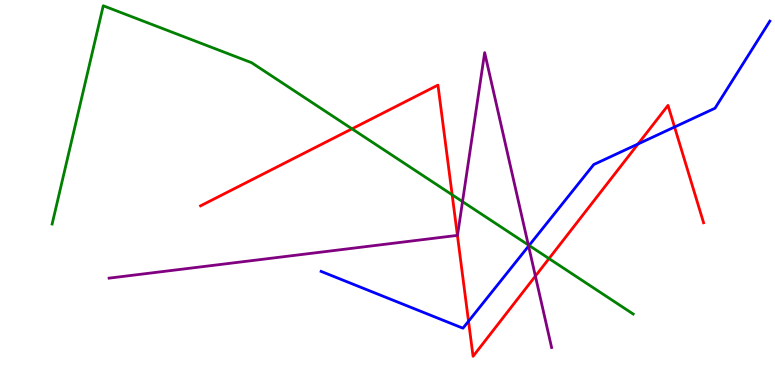[{'lines': ['blue', 'red'], 'intersections': [{'x': 6.05, 'y': 1.66}, {'x': 8.23, 'y': 6.26}, {'x': 8.7, 'y': 6.7}]}, {'lines': ['green', 'red'], 'intersections': [{'x': 4.54, 'y': 6.65}, {'x': 5.83, 'y': 4.94}, {'x': 7.08, 'y': 3.28}]}, {'lines': ['purple', 'red'], 'intersections': [{'x': 5.9, 'y': 3.89}, {'x': 6.91, 'y': 2.83}]}, {'lines': ['blue', 'green'], 'intersections': [{'x': 6.83, 'y': 3.62}]}, {'lines': ['blue', 'purple'], 'intersections': [{'x': 6.82, 'y': 3.61}]}, {'lines': ['green', 'purple'], 'intersections': [{'x': 5.97, 'y': 4.76}, {'x': 6.82, 'y': 3.64}]}]